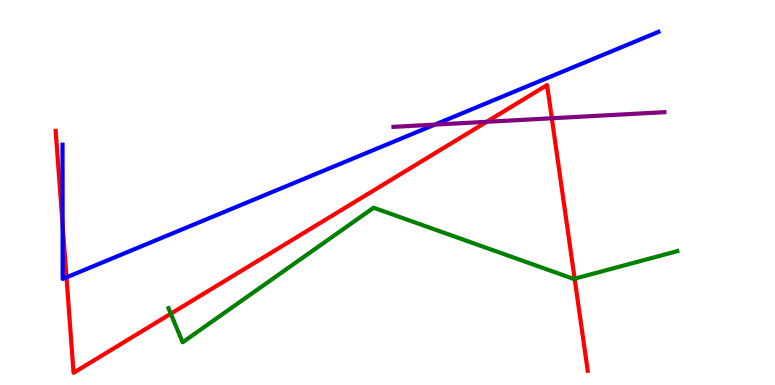[{'lines': ['blue', 'red'], 'intersections': [{'x': 0.808, 'y': 4.16}, {'x': 0.858, 'y': 2.8}]}, {'lines': ['green', 'red'], 'intersections': [{'x': 2.2, 'y': 1.85}, {'x': 7.41, 'y': 2.76}]}, {'lines': ['purple', 'red'], 'intersections': [{'x': 6.28, 'y': 6.84}, {'x': 7.12, 'y': 6.93}]}, {'lines': ['blue', 'green'], 'intersections': []}, {'lines': ['blue', 'purple'], 'intersections': [{'x': 5.61, 'y': 6.76}]}, {'lines': ['green', 'purple'], 'intersections': []}]